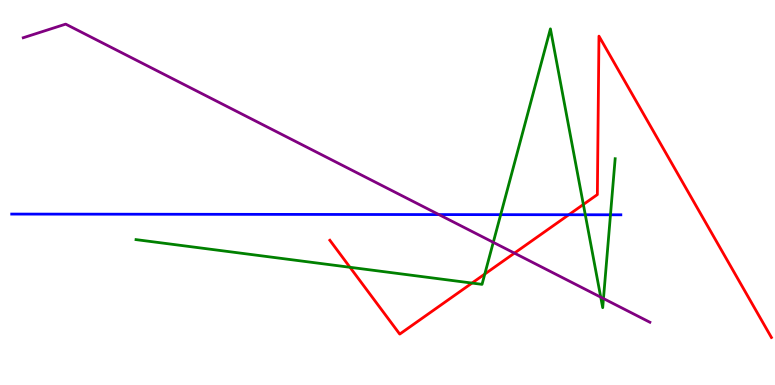[{'lines': ['blue', 'red'], 'intersections': [{'x': 7.34, 'y': 4.42}]}, {'lines': ['green', 'red'], 'intersections': [{'x': 4.52, 'y': 3.06}, {'x': 6.09, 'y': 2.65}, {'x': 6.26, 'y': 2.88}, {'x': 7.53, 'y': 4.69}]}, {'lines': ['purple', 'red'], 'intersections': [{'x': 6.64, 'y': 3.43}]}, {'lines': ['blue', 'green'], 'intersections': [{'x': 6.46, 'y': 4.42}, {'x': 7.55, 'y': 4.42}, {'x': 7.88, 'y': 4.42}]}, {'lines': ['blue', 'purple'], 'intersections': [{'x': 5.66, 'y': 4.43}]}, {'lines': ['green', 'purple'], 'intersections': [{'x': 6.36, 'y': 3.71}, {'x': 7.75, 'y': 2.28}, {'x': 7.79, 'y': 2.25}]}]